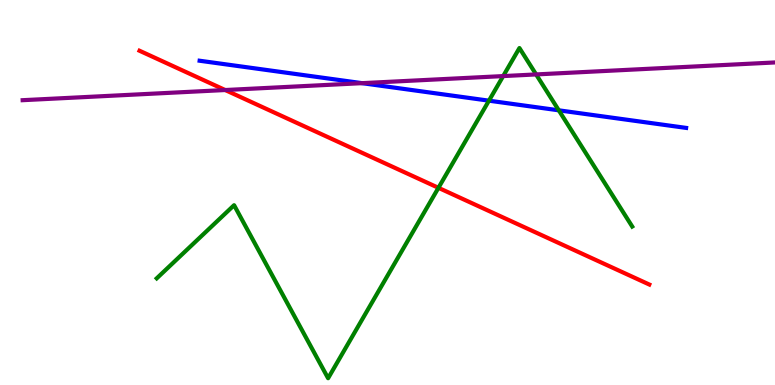[{'lines': ['blue', 'red'], 'intersections': []}, {'lines': ['green', 'red'], 'intersections': [{'x': 5.66, 'y': 5.12}]}, {'lines': ['purple', 'red'], 'intersections': [{'x': 2.91, 'y': 7.66}]}, {'lines': ['blue', 'green'], 'intersections': [{'x': 6.31, 'y': 7.39}, {'x': 7.21, 'y': 7.13}]}, {'lines': ['blue', 'purple'], 'intersections': [{'x': 4.67, 'y': 7.84}]}, {'lines': ['green', 'purple'], 'intersections': [{'x': 6.49, 'y': 8.02}, {'x': 6.92, 'y': 8.07}]}]